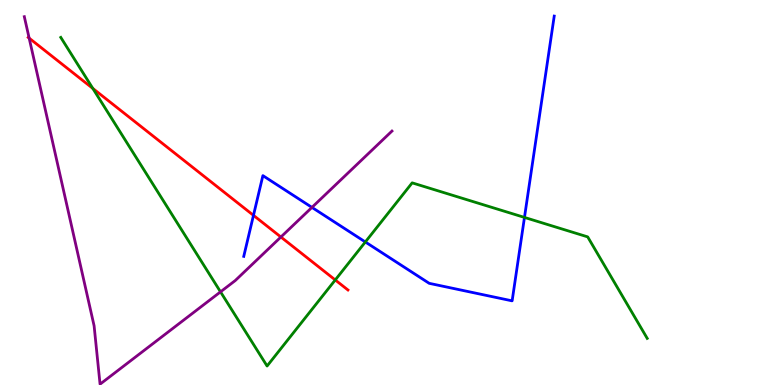[{'lines': ['blue', 'red'], 'intersections': [{'x': 3.27, 'y': 4.41}]}, {'lines': ['green', 'red'], 'intersections': [{'x': 1.2, 'y': 7.7}, {'x': 4.33, 'y': 2.73}]}, {'lines': ['purple', 'red'], 'intersections': [{'x': 0.376, 'y': 9.01}, {'x': 3.62, 'y': 3.84}]}, {'lines': ['blue', 'green'], 'intersections': [{'x': 4.71, 'y': 3.71}, {'x': 6.77, 'y': 4.35}]}, {'lines': ['blue', 'purple'], 'intersections': [{'x': 4.03, 'y': 4.61}]}, {'lines': ['green', 'purple'], 'intersections': [{'x': 2.85, 'y': 2.42}]}]